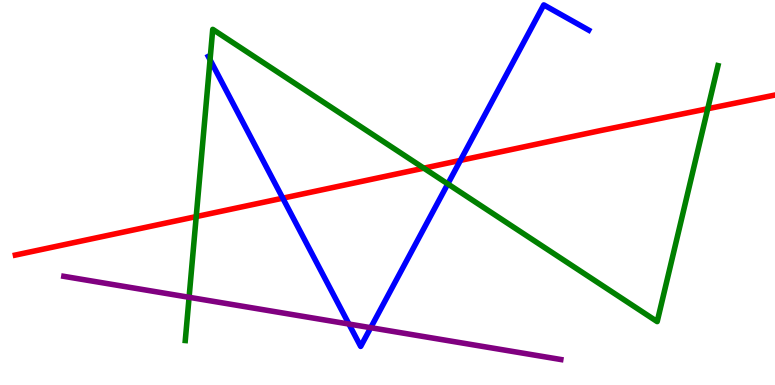[{'lines': ['blue', 'red'], 'intersections': [{'x': 3.65, 'y': 4.85}, {'x': 5.94, 'y': 5.83}]}, {'lines': ['green', 'red'], 'intersections': [{'x': 2.53, 'y': 4.37}, {'x': 5.47, 'y': 5.63}, {'x': 9.13, 'y': 7.18}]}, {'lines': ['purple', 'red'], 'intersections': []}, {'lines': ['blue', 'green'], 'intersections': [{'x': 2.71, 'y': 8.45}, {'x': 5.78, 'y': 5.22}]}, {'lines': ['blue', 'purple'], 'intersections': [{'x': 4.5, 'y': 1.58}, {'x': 4.78, 'y': 1.49}]}, {'lines': ['green', 'purple'], 'intersections': [{'x': 2.44, 'y': 2.28}]}]